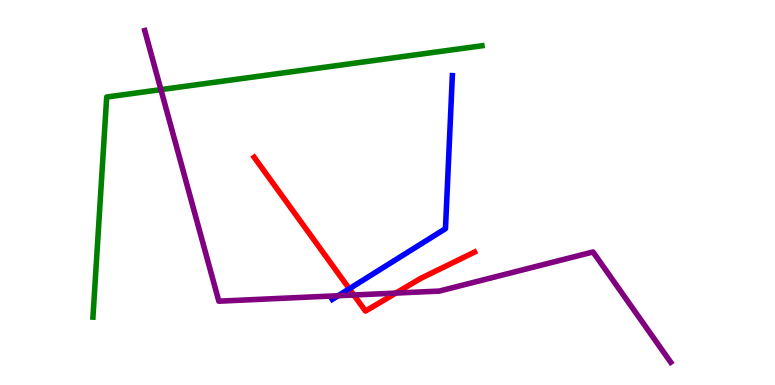[{'lines': ['blue', 'red'], 'intersections': [{'x': 4.51, 'y': 2.5}]}, {'lines': ['green', 'red'], 'intersections': []}, {'lines': ['purple', 'red'], 'intersections': [{'x': 4.57, 'y': 2.34}, {'x': 5.11, 'y': 2.39}]}, {'lines': ['blue', 'green'], 'intersections': []}, {'lines': ['blue', 'purple'], 'intersections': [{'x': 4.36, 'y': 2.32}]}, {'lines': ['green', 'purple'], 'intersections': [{'x': 2.08, 'y': 7.67}]}]